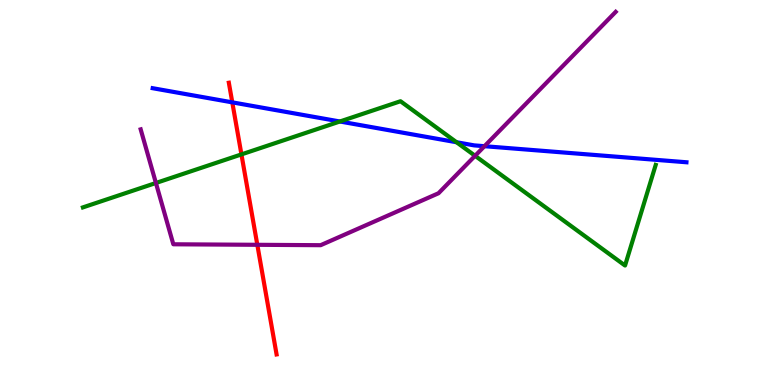[{'lines': ['blue', 'red'], 'intersections': [{'x': 3.0, 'y': 7.34}]}, {'lines': ['green', 'red'], 'intersections': [{'x': 3.12, 'y': 5.99}]}, {'lines': ['purple', 'red'], 'intersections': [{'x': 3.32, 'y': 3.64}]}, {'lines': ['blue', 'green'], 'intersections': [{'x': 4.39, 'y': 6.84}, {'x': 5.89, 'y': 6.31}]}, {'lines': ['blue', 'purple'], 'intersections': [{'x': 6.25, 'y': 6.2}]}, {'lines': ['green', 'purple'], 'intersections': [{'x': 2.01, 'y': 5.25}, {'x': 6.13, 'y': 5.95}]}]